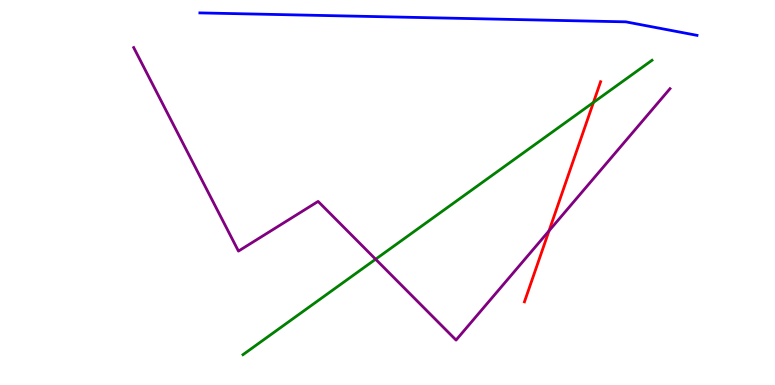[{'lines': ['blue', 'red'], 'intersections': []}, {'lines': ['green', 'red'], 'intersections': [{'x': 7.66, 'y': 7.34}]}, {'lines': ['purple', 'red'], 'intersections': [{'x': 7.08, 'y': 4.0}]}, {'lines': ['blue', 'green'], 'intersections': []}, {'lines': ['blue', 'purple'], 'intersections': []}, {'lines': ['green', 'purple'], 'intersections': [{'x': 4.85, 'y': 3.27}]}]